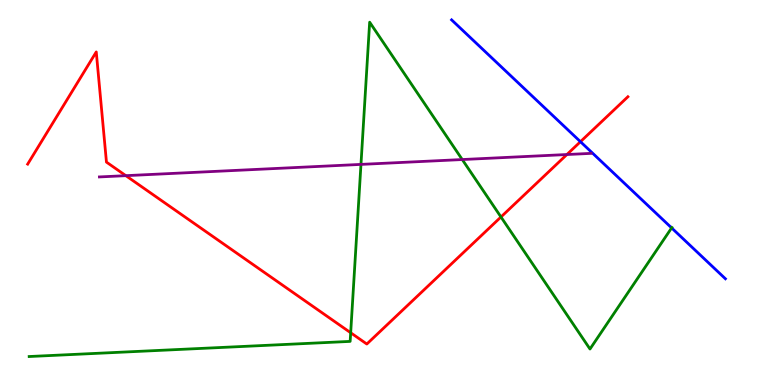[{'lines': ['blue', 'red'], 'intersections': [{'x': 7.49, 'y': 6.32}]}, {'lines': ['green', 'red'], 'intersections': [{'x': 4.52, 'y': 1.36}, {'x': 6.46, 'y': 4.36}]}, {'lines': ['purple', 'red'], 'intersections': [{'x': 1.62, 'y': 5.44}, {'x': 7.31, 'y': 5.99}]}, {'lines': ['blue', 'green'], 'intersections': [{'x': 8.67, 'y': 4.08}]}, {'lines': ['blue', 'purple'], 'intersections': []}, {'lines': ['green', 'purple'], 'intersections': [{'x': 4.66, 'y': 5.73}, {'x': 5.96, 'y': 5.86}]}]